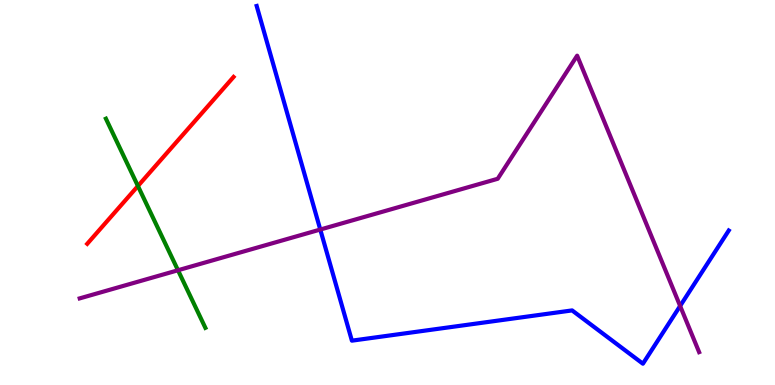[{'lines': ['blue', 'red'], 'intersections': []}, {'lines': ['green', 'red'], 'intersections': [{'x': 1.78, 'y': 5.17}]}, {'lines': ['purple', 'red'], 'intersections': []}, {'lines': ['blue', 'green'], 'intersections': []}, {'lines': ['blue', 'purple'], 'intersections': [{'x': 4.13, 'y': 4.04}, {'x': 8.78, 'y': 2.05}]}, {'lines': ['green', 'purple'], 'intersections': [{'x': 2.3, 'y': 2.98}]}]